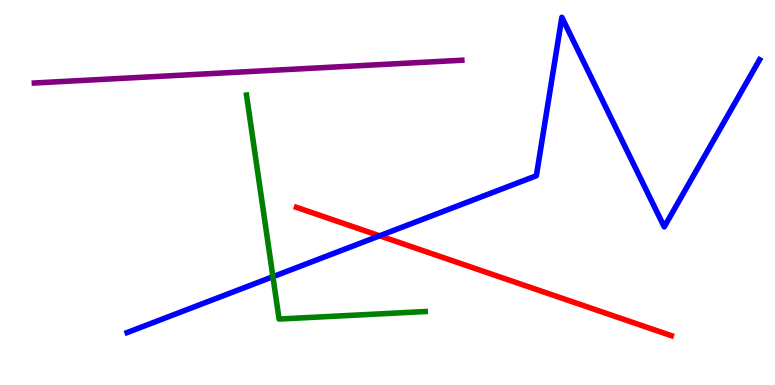[{'lines': ['blue', 'red'], 'intersections': [{'x': 4.9, 'y': 3.88}]}, {'lines': ['green', 'red'], 'intersections': []}, {'lines': ['purple', 'red'], 'intersections': []}, {'lines': ['blue', 'green'], 'intersections': [{'x': 3.52, 'y': 2.81}]}, {'lines': ['blue', 'purple'], 'intersections': []}, {'lines': ['green', 'purple'], 'intersections': []}]